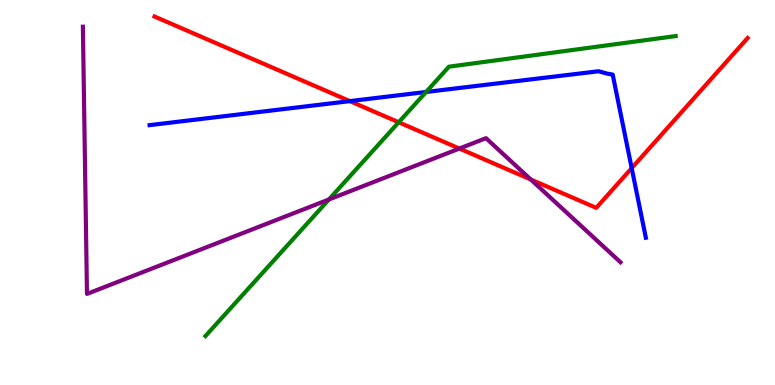[{'lines': ['blue', 'red'], 'intersections': [{'x': 4.51, 'y': 7.37}, {'x': 8.15, 'y': 5.63}]}, {'lines': ['green', 'red'], 'intersections': [{'x': 5.14, 'y': 6.82}]}, {'lines': ['purple', 'red'], 'intersections': [{'x': 5.93, 'y': 6.14}, {'x': 6.85, 'y': 5.34}]}, {'lines': ['blue', 'green'], 'intersections': [{'x': 5.5, 'y': 7.61}]}, {'lines': ['blue', 'purple'], 'intersections': []}, {'lines': ['green', 'purple'], 'intersections': [{'x': 4.24, 'y': 4.82}]}]